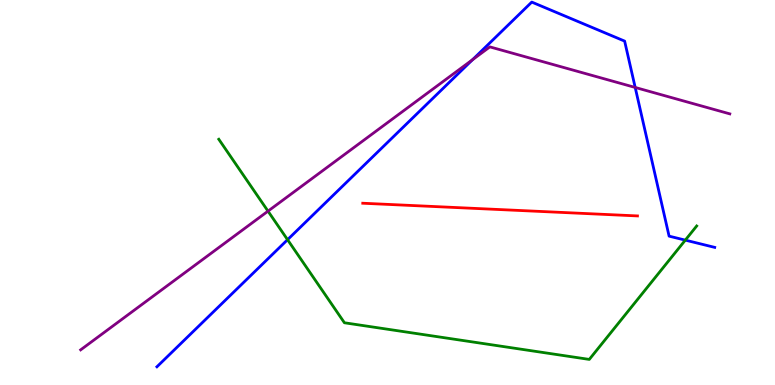[{'lines': ['blue', 'red'], 'intersections': []}, {'lines': ['green', 'red'], 'intersections': []}, {'lines': ['purple', 'red'], 'intersections': []}, {'lines': ['blue', 'green'], 'intersections': [{'x': 3.71, 'y': 3.77}, {'x': 8.84, 'y': 3.76}]}, {'lines': ['blue', 'purple'], 'intersections': [{'x': 6.1, 'y': 8.45}, {'x': 8.2, 'y': 7.73}]}, {'lines': ['green', 'purple'], 'intersections': [{'x': 3.46, 'y': 4.52}]}]